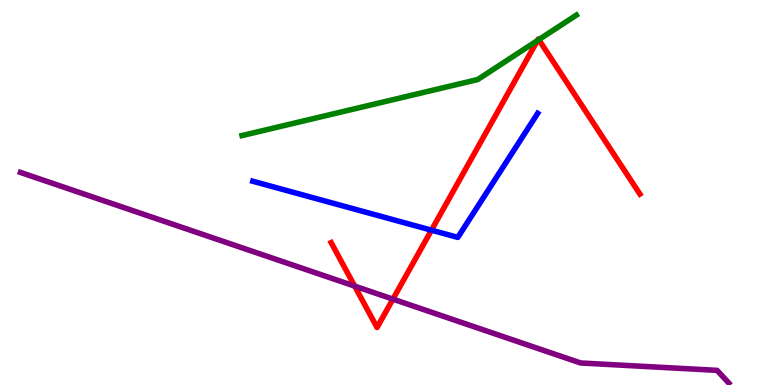[{'lines': ['blue', 'red'], 'intersections': [{'x': 5.57, 'y': 4.02}]}, {'lines': ['green', 'red'], 'intersections': [{'x': 6.94, 'y': 8.95}, {'x': 6.95, 'y': 8.97}]}, {'lines': ['purple', 'red'], 'intersections': [{'x': 4.58, 'y': 2.57}, {'x': 5.07, 'y': 2.23}]}, {'lines': ['blue', 'green'], 'intersections': []}, {'lines': ['blue', 'purple'], 'intersections': []}, {'lines': ['green', 'purple'], 'intersections': []}]